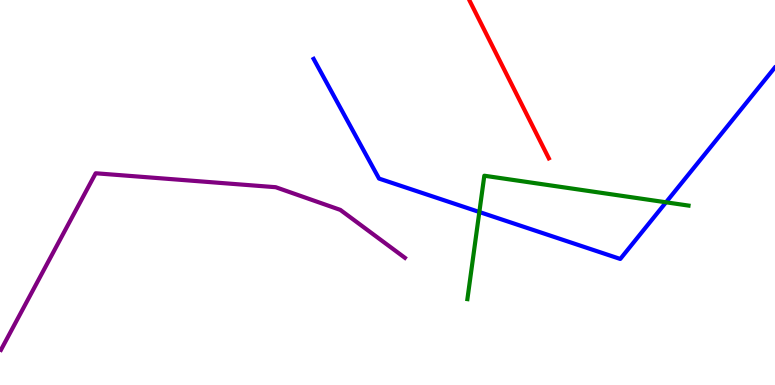[{'lines': ['blue', 'red'], 'intersections': []}, {'lines': ['green', 'red'], 'intersections': []}, {'lines': ['purple', 'red'], 'intersections': []}, {'lines': ['blue', 'green'], 'intersections': [{'x': 6.19, 'y': 4.49}, {'x': 8.59, 'y': 4.75}]}, {'lines': ['blue', 'purple'], 'intersections': []}, {'lines': ['green', 'purple'], 'intersections': []}]